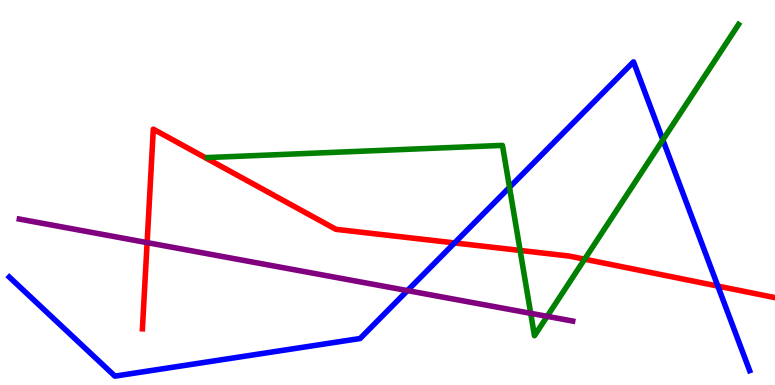[{'lines': ['blue', 'red'], 'intersections': [{'x': 5.87, 'y': 3.69}, {'x': 9.26, 'y': 2.57}]}, {'lines': ['green', 'red'], 'intersections': [{'x': 6.71, 'y': 3.5}, {'x': 7.54, 'y': 3.27}]}, {'lines': ['purple', 'red'], 'intersections': [{'x': 1.9, 'y': 3.7}]}, {'lines': ['blue', 'green'], 'intersections': [{'x': 6.57, 'y': 5.13}, {'x': 8.55, 'y': 6.37}]}, {'lines': ['blue', 'purple'], 'intersections': [{'x': 5.26, 'y': 2.45}]}, {'lines': ['green', 'purple'], 'intersections': [{'x': 6.85, 'y': 1.86}, {'x': 7.06, 'y': 1.78}]}]